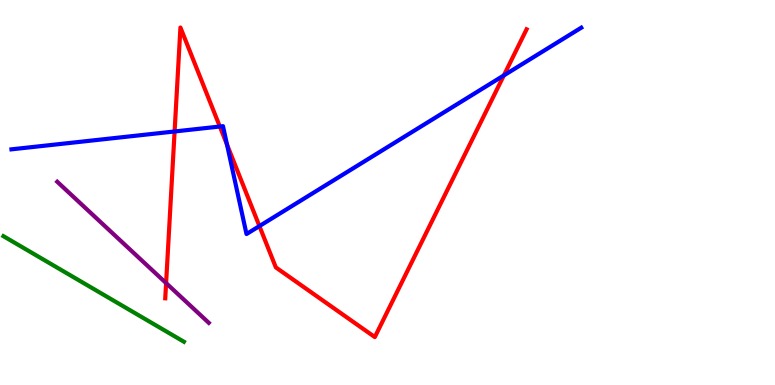[{'lines': ['blue', 'red'], 'intersections': [{'x': 2.25, 'y': 6.59}, {'x': 2.84, 'y': 6.71}, {'x': 2.93, 'y': 6.24}, {'x': 3.35, 'y': 4.13}, {'x': 6.5, 'y': 8.04}]}, {'lines': ['green', 'red'], 'intersections': []}, {'lines': ['purple', 'red'], 'intersections': [{'x': 2.14, 'y': 2.65}]}, {'lines': ['blue', 'green'], 'intersections': []}, {'lines': ['blue', 'purple'], 'intersections': []}, {'lines': ['green', 'purple'], 'intersections': []}]